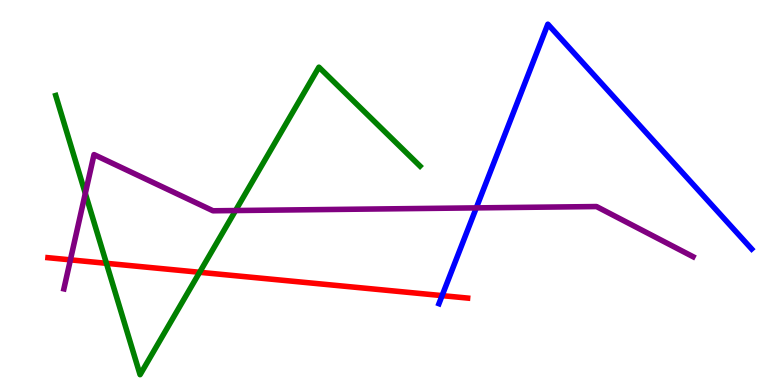[{'lines': ['blue', 'red'], 'intersections': [{'x': 5.7, 'y': 2.32}]}, {'lines': ['green', 'red'], 'intersections': [{'x': 1.37, 'y': 3.16}, {'x': 2.58, 'y': 2.93}]}, {'lines': ['purple', 'red'], 'intersections': [{'x': 0.908, 'y': 3.25}]}, {'lines': ['blue', 'green'], 'intersections': []}, {'lines': ['blue', 'purple'], 'intersections': [{'x': 6.15, 'y': 4.6}]}, {'lines': ['green', 'purple'], 'intersections': [{'x': 1.1, 'y': 4.98}, {'x': 3.04, 'y': 4.53}]}]